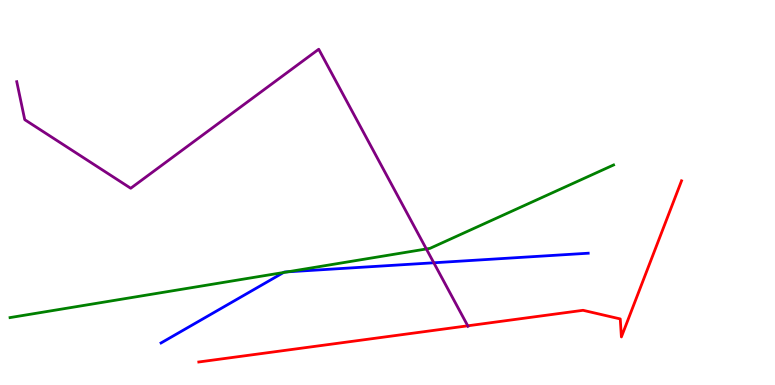[{'lines': ['blue', 'red'], 'intersections': []}, {'lines': ['green', 'red'], 'intersections': []}, {'lines': ['purple', 'red'], 'intersections': [{'x': 6.04, 'y': 1.54}]}, {'lines': ['blue', 'green'], 'intersections': [{'x': 3.66, 'y': 2.92}, {'x': 3.71, 'y': 2.94}]}, {'lines': ['blue', 'purple'], 'intersections': [{'x': 5.6, 'y': 3.17}]}, {'lines': ['green', 'purple'], 'intersections': [{'x': 5.5, 'y': 3.53}]}]